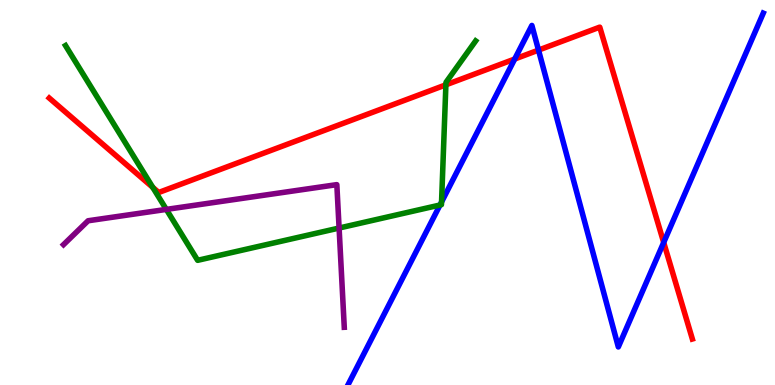[{'lines': ['blue', 'red'], 'intersections': [{'x': 6.64, 'y': 8.47}, {'x': 6.95, 'y': 8.7}, {'x': 8.56, 'y': 3.7}]}, {'lines': ['green', 'red'], 'intersections': [{'x': 1.97, 'y': 5.13}, {'x': 5.75, 'y': 7.8}]}, {'lines': ['purple', 'red'], 'intersections': []}, {'lines': ['blue', 'green'], 'intersections': [{'x': 5.68, 'y': 4.68}, {'x': 5.7, 'y': 4.75}]}, {'lines': ['blue', 'purple'], 'intersections': []}, {'lines': ['green', 'purple'], 'intersections': [{'x': 2.15, 'y': 4.56}, {'x': 4.38, 'y': 4.08}]}]